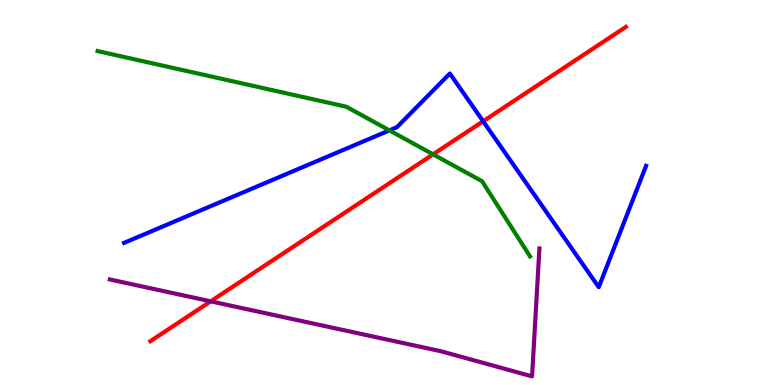[{'lines': ['blue', 'red'], 'intersections': [{'x': 6.23, 'y': 6.85}]}, {'lines': ['green', 'red'], 'intersections': [{'x': 5.59, 'y': 5.99}]}, {'lines': ['purple', 'red'], 'intersections': [{'x': 2.72, 'y': 2.17}]}, {'lines': ['blue', 'green'], 'intersections': [{'x': 5.02, 'y': 6.61}]}, {'lines': ['blue', 'purple'], 'intersections': []}, {'lines': ['green', 'purple'], 'intersections': []}]